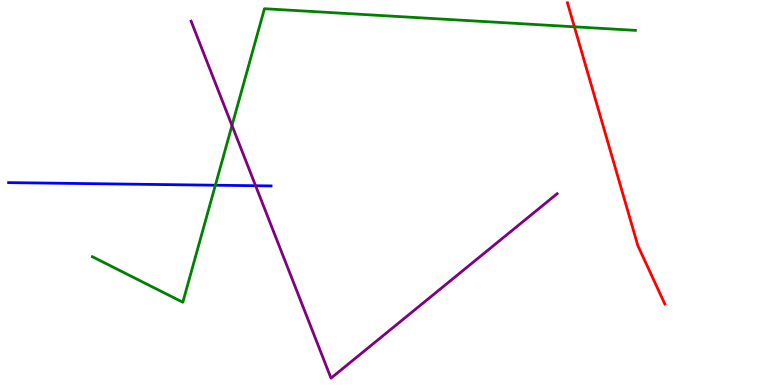[{'lines': ['blue', 'red'], 'intersections': []}, {'lines': ['green', 'red'], 'intersections': [{'x': 7.41, 'y': 9.3}]}, {'lines': ['purple', 'red'], 'intersections': []}, {'lines': ['blue', 'green'], 'intersections': [{'x': 2.78, 'y': 5.19}]}, {'lines': ['blue', 'purple'], 'intersections': [{'x': 3.3, 'y': 5.18}]}, {'lines': ['green', 'purple'], 'intersections': [{'x': 2.99, 'y': 6.74}]}]